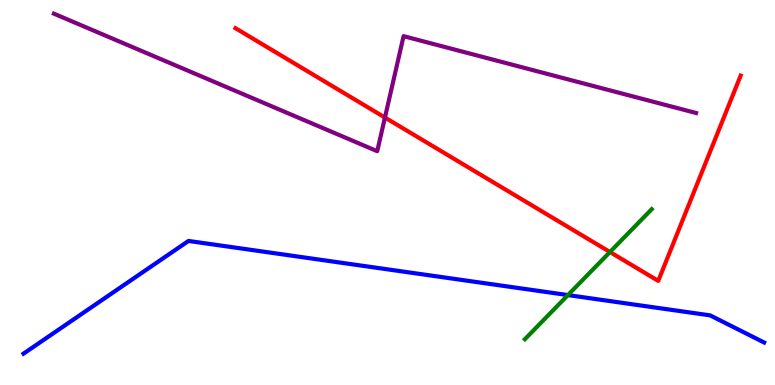[{'lines': ['blue', 'red'], 'intersections': []}, {'lines': ['green', 'red'], 'intersections': [{'x': 7.87, 'y': 3.45}]}, {'lines': ['purple', 'red'], 'intersections': [{'x': 4.97, 'y': 6.95}]}, {'lines': ['blue', 'green'], 'intersections': [{'x': 7.33, 'y': 2.34}]}, {'lines': ['blue', 'purple'], 'intersections': []}, {'lines': ['green', 'purple'], 'intersections': []}]